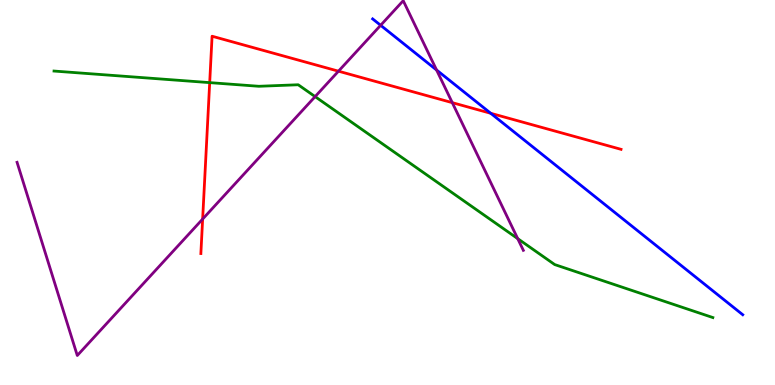[{'lines': ['blue', 'red'], 'intersections': [{'x': 6.33, 'y': 7.06}]}, {'lines': ['green', 'red'], 'intersections': [{'x': 2.71, 'y': 7.85}]}, {'lines': ['purple', 'red'], 'intersections': [{'x': 2.61, 'y': 4.31}, {'x': 4.37, 'y': 8.15}, {'x': 5.84, 'y': 7.33}]}, {'lines': ['blue', 'green'], 'intersections': []}, {'lines': ['blue', 'purple'], 'intersections': [{'x': 4.91, 'y': 9.34}, {'x': 5.63, 'y': 8.18}]}, {'lines': ['green', 'purple'], 'intersections': [{'x': 4.07, 'y': 7.49}, {'x': 6.68, 'y': 3.8}]}]